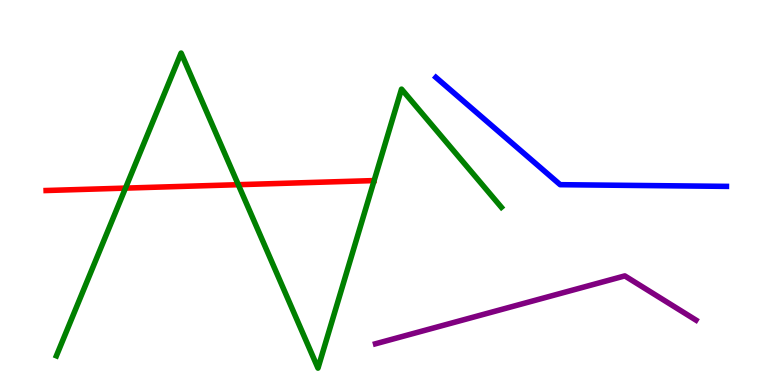[{'lines': ['blue', 'red'], 'intersections': []}, {'lines': ['green', 'red'], 'intersections': [{'x': 1.62, 'y': 5.11}, {'x': 3.07, 'y': 5.2}]}, {'lines': ['purple', 'red'], 'intersections': []}, {'lines': ['blue', 'green'], 'intersections': []}, {'lines': ['blue', 'purple'], 'intersections': []}, {'lines': ['green', 'purple'], 'intersections': []}]